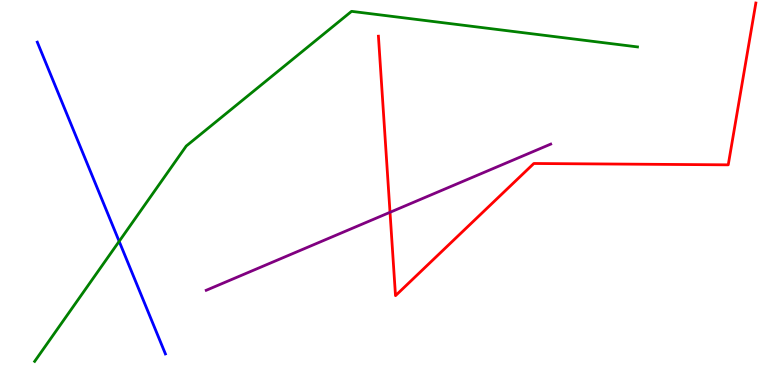[{'lines': ['blue', 'red'], 'intersections': []}, {'lines': ['green', 'red'], 'intersections': []}, {'lines': ['purple', 'red'], 'intersections': [{'x': 5.03, 'y': 4.49}]}, {'lines': ['blue', 'green'], 'intersections': [{'x': 1.54, 'y': 3.73}]}, {'lines': ['blue', 'purple'], 'intersections': []}, {'lines': ['green', 'purple'], 'intersections': []}]